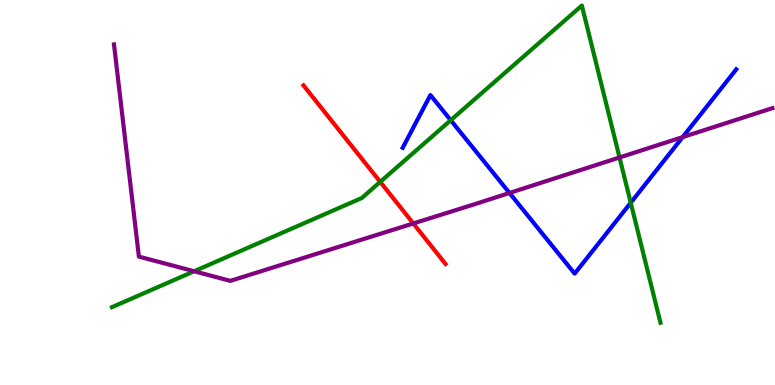[{'lines': ['blue', 'red'], 'intersections': []}, {'lines': ['green', 'red'], 'intersections': [{'x': 4.91, 'y': 5.28}]}, {'lines': ['purple', 'red'], 'intersections': [{'x': 5.33, 'y': 4.2}]}, {'lines': ['blue', 'green'], 'intersections': [{'x': 5.82, 'y': 6.88}, {'x': 8.14, 'y': 4.73}]}, {'lines': ['blue', 'purple'], 'intersections': [{'x': 6.57, 'y': 4.99}, {'x': 8.81, 'y': 6.44}]}, {'lines': ['green', 'purple'], 'intersections': [{'x': 2.51, 'y': 2.95}, {'x': 7.99, 'y': 5.91}]}]